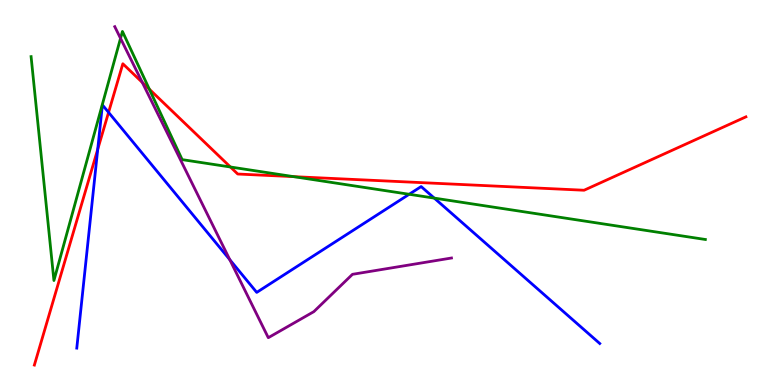[{'lines': ['blue', 'red'], 'intersections': [{'x': 1.26, 'y': 6.12}, {'x': 1.4, 'y': 7.08}]}, {'lines': ['green', 'red'], 'intersections': [{'x': 1.93, 'y': 7.68}, {'x': 2.97, 'y': 5.66}, {'x': 3.79, 'y': 5.41}]}, {'lines': ['purple', 'red'], 'intersections': [{'x': 1.84, 'y': 7.86}]}, {'lines': ['blue', 'green'], 'intersections': [{'x': 5.28, 'y': 4.95}, {'x': 5.6, 'y': 4.85}]}, {'lines': ['blue', 'purple'], 'intersections': [{'x': 2.96, 'y': 3.26}]}, {'lines': ['green', 'purple'], 'intersections': [{'x': 1.56, 'y': 9.0}]}]